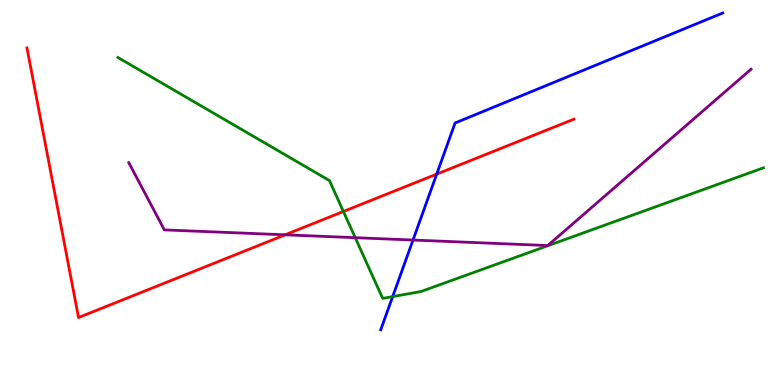[{'lines': ['blue', 'red'], 'intersections': [{'x': 5.63, 'y': 5.48}]}, {'lines': ['green', 'red'], 'intersections': [{'x': 4.43, 'y': 4.51}]}, {'lines': ['purple', 'red'], 'intersections': [{'x': 3.68, 'y': 3.9}]}, {'lines': ['blue', 'green'], 'intersections': [{'x': 5.07, 'y': 2.3}]}, {'lines': ['blue', 'purple'], 'intersections': [{'x': 5.33, 'y': 3.77}]}, {'lines': ['green', 'purple'], 'intersections': [{'x': 4.58, 'y': 3.83}]}]